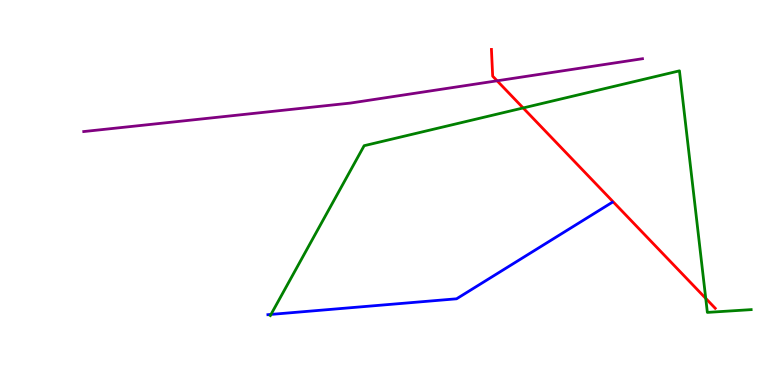[{'lines': ['blue', 'red'], 'intersections': []}, {'lines': ['green', 'red'], 'intersections': [{'x': 6.75, 'y': 7.2}, {'x': 9.11, 'y': 2.25}]}, {'lines': ['purple', 'red'], 'intersections': [{'x': 6.41, 'y': 7.9}]}, {'lines': ['blue', 'green'], 'intersections': [{'x': 3.5, 'y': 1.83}]}, {'lines': ['blue', 'purple'], 'intersections': []}, {'lines': ['green', 'purple'], 'intersections': []}]